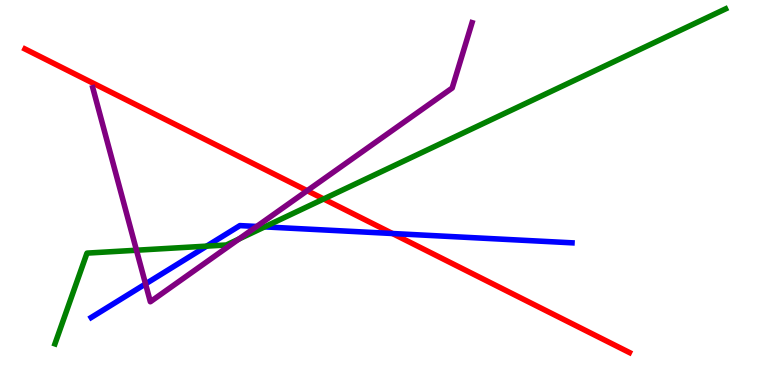[{'lines': ['blue', 'red'], 'intersections': [{'x': 5.06, 'y': 3.93}]}, {'lines': ['green', 'red'], 'intersections': [{'x': 4.18, 'y': 4.83}]}, {'lines': ['purple', 'red'], 'intersections': [{'x': 3.96, 'y': 5.05}]}, {'lines': ['blue', 'green'], 'intersections': [{'x': 2.67, 'y': 3.61}, {'x': 3.41, 'y': 4.11}]}, {'lines': ['blue', 'purple'], 'intersections': [{'x': 1.88, 'y': 2.63}, {'x': 3.31, 'y': 4.12}]}, {'lines': ['green', 'purple'], 'intersections': [{'x': 1.76, 'y': 3.5}, {'x': 3.08, 'y': 3.79}]}]